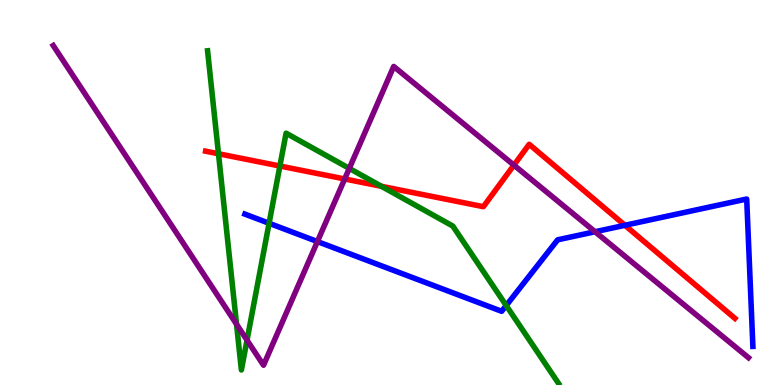[{'lines': ['blue', 'red'], 'intersections': [{'x': 8.06, 'y': 4.15}]}, {'lines': ['green', 'red'], 'intersections': [{'x': 2.82, 'y': 6.01}, {'x': 3.61, 'y': 5.69}, {'x': 4.92, 'y': 5.16}]}, {'lines': ['purple', 'red'], 'intersections': [{'x': 4.45, 'y': 5.35}, {'x': 6.63, 'y': 5.71}]}, {'lines': ['blue', 'green'], 'intersections': [{'x': 3.47, 'y': 4.2}, {'x': 6.53, 'y': 2.06}]}, {'lines': ['blue', 'purple'], 'intersections': [{'x': 4.1, 'y': 3.73}, {'x': 7.68, 'y': 3.98}]}, {'lines': ['green', 'purple'], 'intersections': [{'x': 3.05, 'y': 1.58}, {'x': 3.19, 'y': 1.16}, {'x': 4.51, 'y': 5.63}]}]